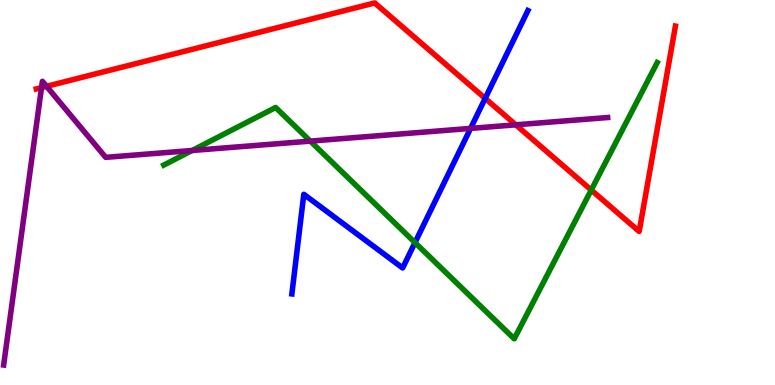[{'lines': ['blue', 'red'], 'intersections': [{'x': 6.26, 'y': 7.44}]}, {'lines': ['green', 'red'], 'intersections': [{'x': 7.63, 'y': 5.06}]}, {'lines': ['purple', 'red'], 'intersections': [{'x': 0.536, 'y': 7.72}, {'x': 0.601, 'y': 7.76}, {'x': 6.66, 'y': 6.76}]}, {'lines': ['blue', 'green'], 'intersections': [{'x': 5.35, 'y': 3.7}]}, {'lines': ['blue', 'purple'], 'intersections': [{'x': 6.07, 'y': 6.66}]}, {'lines': ['green', 'purple'], 'intersections': [{'x': 2.48, 'y': 6.09}, {'x': 4.0, 'y': 6.33}]}]